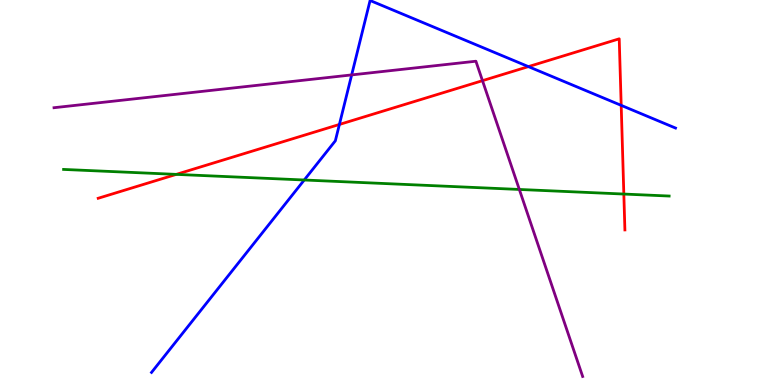[{'lines': ['blue', 'red'], 'intersections': [{'x': 4.38, 'y': 6.77}, {'x': 6.82, 'y': 8.27}, {'x': 8.02, 'y': 7.26}]}, {'lines': ['green', 'red'], 'intersections': [{'x': 2.27, 'y': 5.47}, {'x': 8.05, 'y': 4.96}]}, {'lines': ['purple', 'red'], 'intersections': [{'x': 6.23, 'y': 7.9}]}, {'lines': ['blue', 'green'], 'intersections': [{'x': 3.93, 'y': 5.32}]}, {'lines': ['blue', 'purple'], 'intersections': [{'x': 4.54, 'y': 8.05}]}, {'lines': ['green', 'purple'], 'intersections': [{'x': 6.7, 'y': 5.08}]}]